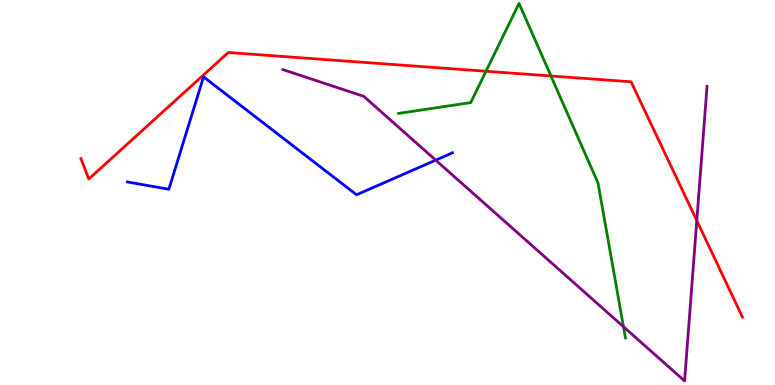[{'lines': ['blue', 'red'], 'intersections': []}, {'lines': ['green', 'red'], 'intersections': [{'x': 6.27, 'y': 8.15}, {'x': 7.11, 'y': 8.03}]}, {'lines': ['purple', 'red'], 'intersections': [{'x': 8.99, 'y': 4.27}]}, {'lines': ['blue', 'green'], 'intersections': []}, {'lines': ['blue', 'purple'], 'intersections': [{'x': 5.62, 'y': 5.84}]}, {'lines': ['green', 'purple'], 'intersections': [{'x': 8.04, 'y': 1.51}]}]